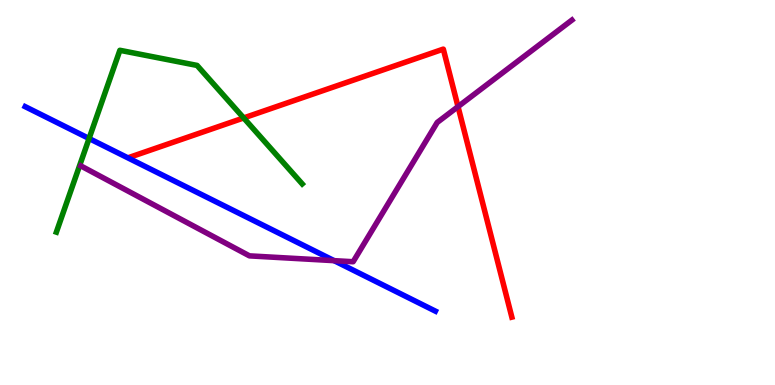[{'lines': ['blue', 'red'], 'intersections': []}, {'lines': ['green', 'red'], 'intersections': [{'x': 3.14, 'y': 6.94}]}, {'lines': ['purple', 'red'], 'intersections': [{'x': 5.91, 'y': 7.23}]}, {'lines': ['blue', 'green'], 'intersections': [{'x': 1.15, 'y': 6.4}]}, {'lines': ['blue', 'purple'], 'intersections': [{'x': 4.31, 'y': 3.23}]}, {'lines': ['green', 'purple'], 'intersections': []}]